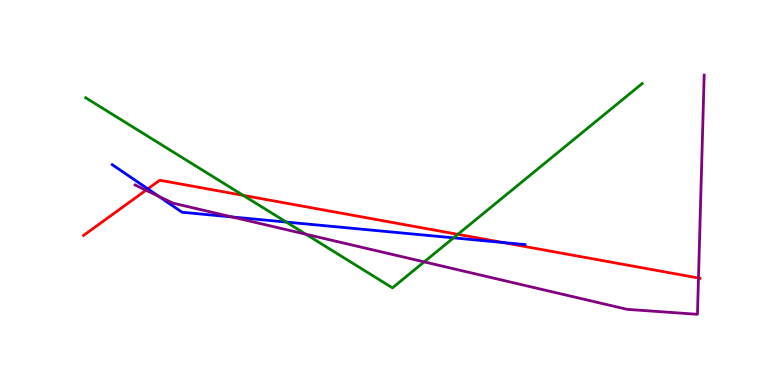[{'lines': ['blue', 'red'], 'intersections': [{'x': 1.91, 'y': 5.09}, {'x': 6.49, 'y': 3.7}]}, {'lines': ['green', 'red'], 'intersections': [{'x': 3.14, 'y': 4.93}, {'x': 5.91, 'y': 3.91}]}, {'lines': ['purple', 'red'], 'intersections': [{'x': 1.88, 'y': 5.06}, {'x': 9.01, 'y': 2.78}]}, {'lines': ['blue', 'green'], 'intersections': [{'x': 3.69, 'y': 4.23}, {'x': 5.85, 'y': 3.82}]}, {'lines': ['blue', 'purple'], 'intersections': [{'x': 2.05, 'y': 4.9}, {'x': 2.99, 'y': 4.36}]}, {'lines': ['green', 'purple'], 'intersections': [{'x': 3.95, 'y': 3.92}, {'x': 5.47, 'y': 3.2}]}]